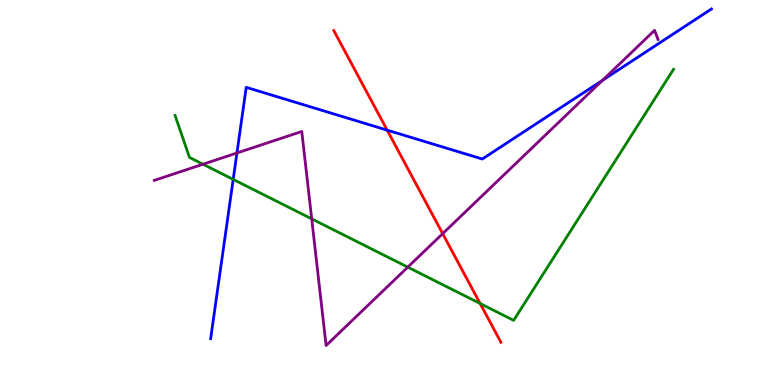[{'lines': ['blue', 'red'], 'intersections': [{'x': 5.0, 'y': 6.62}]}, {'lines': ['green', 'red'], 'intersections': [{'x': 6.2, 'y': 2.12}]}, {'lines': ['purple', 'red'], 'intersections': [{'x': 5.71, 'y': 3.93}]}, {'lines': ['blue', 'green'], 'intersections': [{'x': 3.01, 'y': 5.34}]}, {'lines': ['blue', 'purple'], 'intersections': [{'x': 3.06, 'y': 6.03}, {'x': 7.77, 'y': 7.91}]}, {'lines': ['green', 'purple'], 'intersections': [{'x': 2.62, 'y': 5.73}, {'x': 4.02, 'y': 4.32}, {'x': 5.26, 'y': 3.06}]}]